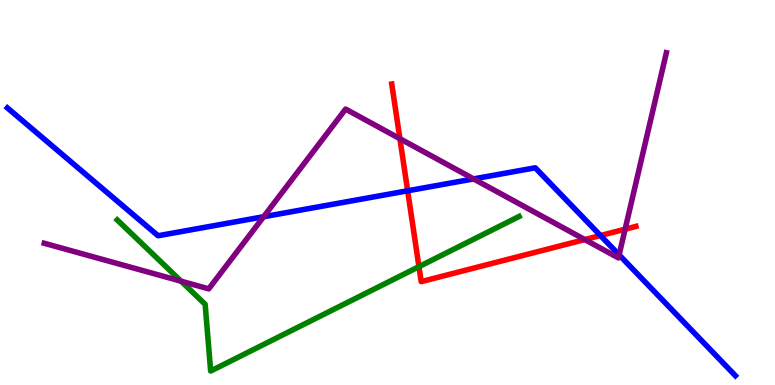[{'lines': ['blue', 'red'], 'intersections': [{'x': 5.26, 'y': 5.04}, {'x': 7.75, 'y': 3.88}]}, {'lines': ['green', 'red'], 'intersections': [{'x': 5.41, 'y': 3.07}]}, {'lines': ['purple', 'red'], 'intersections': [{'x': 5.16, 'y': 6.4}, {'x': 7.55, 'y': 3.78}, {'x': 8.07, 'y': 4.05}]}, {'lines': ['blue', 'green'], 'intersections': []}, {'lines': ['blue', 'purple'], 'intersections': [{'x': 3.4, 'y': 4.37}, {'x': 6.11, 'y': 5.35}, {'x': 7.99, 'y': 3.38}]}, {'lines': ['green', 'purple'], 'intersections': [{'x': 2.34, 'y': 2.7}]}]